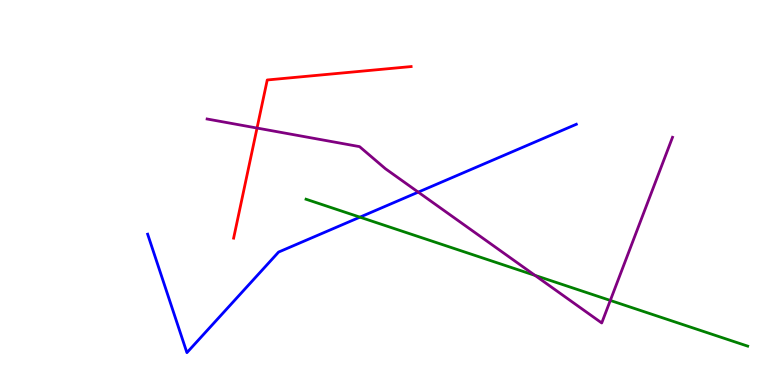[{'lines': ['blue', 'red'], 'intersections': []}, {'lines': ['green', 'red'], 'intersections': []}, {'lines': ['purple', 'red'], 'intersections': [{'x': 3.32, 'y': 6.67}]}, {'lines': ['blue', 'green'], 'intersections': [{'x': 4.64, 'y': 4.36}]}, {'lines': ['blue', 'purple'], 'intersections': [{'x': 5.4, 'y': 5.01}]}, {'lines': ['green', 'purple'], 'intersections': [{'x': 6.9, 'y': 2.85}, {'x': 7.88, 'y': 2.2}]}]